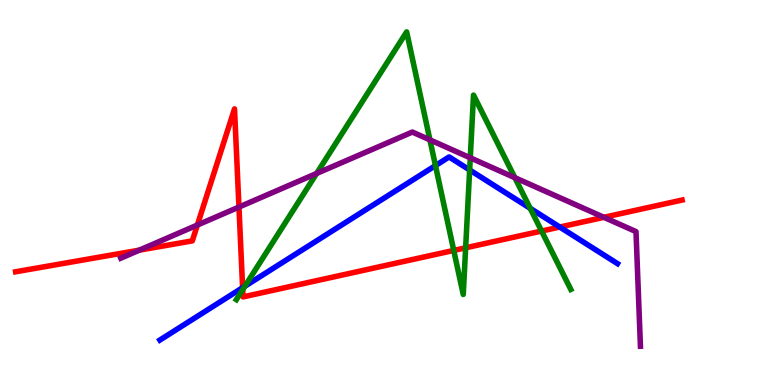[{'lines': ['blue', 'red'], 'intersections': [{'x': 3.13, 'y': 2.53}, {'x': 7.22, 'y': 4.1}]}, {'lines': ['green', 'red'], 'intersections': [{'x': 3.13, 'y': 2.48}, {'x': 5.85, 'y': 3.5}, {'x': 6.01, 'y': 3.56}, {'x': 6.99, 'y': 4.0}]}, {'lines': ['purple', 'red'], 'intersections': [{'x': 1.8, 'y': 3.5}, {'x': 2.55, 'y': 4.15}, {'x': 3.08, 'y': 4.62}, {'x': 7.79, 'y': 4.36}]}, {'lines': ['blue', 'green'], 'intersections': [{'x': 3.16, 'y': 2.57}, {'x': 5.62, 'y': 5.7}, {'x': 6.06, 'y': 5.59}, {'x': 6.84, 'y': 4.59}]}, {'lines': ['blue', 'purple'], 'intersections': []}, {'lines': ['green', 'purple'], 'intersections': [{'x': 4.09, 'y': 5.49}, {'x': 5.55, 'y': 6.37}, {'x': 6.07, 'y': 5.9}, {'x': 6.64, 'y': 5.38}]}]